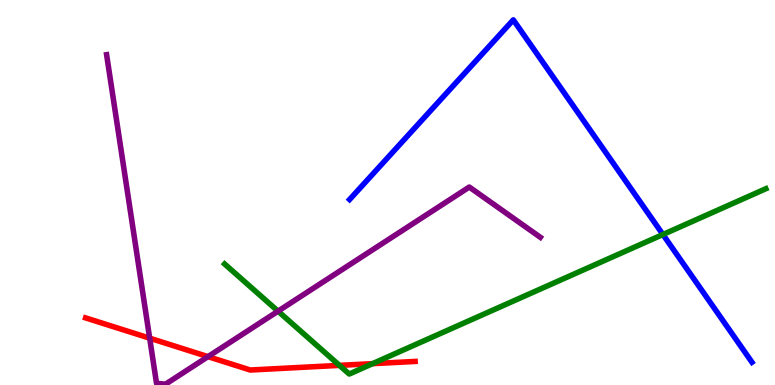[{'lines': ['blue', 'red'], 'intersections': []}, {'lines': ['green', 'red'], 'intersections': [{'x': 4.38, 'y': 0.51}, {'x': 4.81, 'y': 0.555}]}, {'lines': ['purple', 'red'], 'intersections': [{'x': 1.93, 'y': 1.22}, {'x': 2.68, 'y': 0.737}]}, {'lines': ['blue', 'green'], 'intersections': [{'x': 8.55, 'y': 3.91}]}, {'lines': ['blue', 'purple'], 'intersections': []}, {'lines': ['green', 'purple'], 'intersections': [{'x': 3.59, 'y': 1.92}]}]